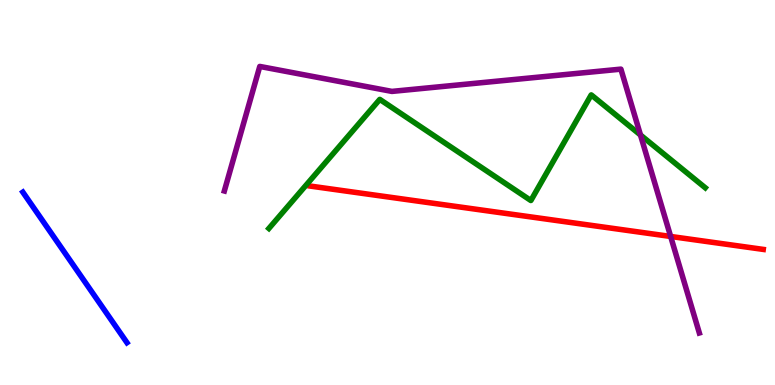[{'lines': ['blue', 'red'], 'intersections': []}, {'lines': ['green', 'red'], 'intersections': []}, {'lines': ['purple', 'red'], 'intersections': [{'x': 8.65, 'y': 3.86}]}, {'lines': ['blue', 'green'], 'intersections': []}, {'lines': ['blue', 'purple'], 'intersections': []}, {'lines': ['green', 'purple'], 'intersections': [{'x': 8.26, 'y': 6.49}]}]